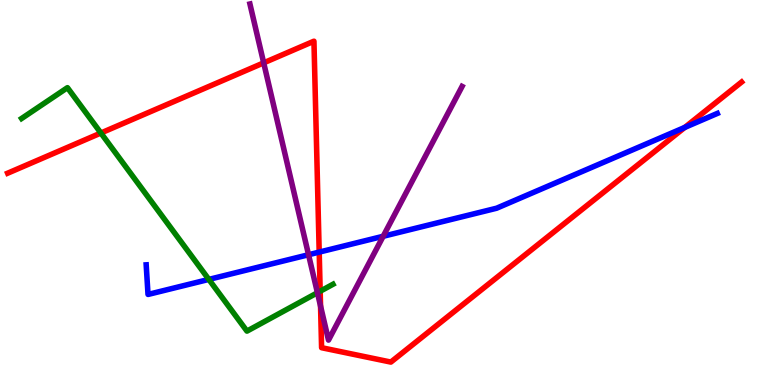[{'lines': ['blue', 'red'], 'intersections': [{'x': 4.12, 'y': 3.45}, {'x': 8.84, 'y': 6.69}]}, {'lines': ['green', 'red'], 'intersections': [{'x': 1.3, 'y': 6.54}, {'x': 4.13, 'y': 2.44}]}, {'lines': ['purple', 'red'], 'intersections': [{'x': 3.4, 'y': 8.37}, {'x': 4.14, 'y': 2.05}]}, {'lines': ['blue', 'green'], 'intersections': [{'x': 2.69, 'y': 2.74}]}, {'lines': ['blue', 'purple'], 'intersections': [{'x': 3.98, 'y': 3.38}, {'x': 4.94, 'y': 3.86}]}, {'lines': ['green', 'purple'], 'intersections': [{'x': 4.1, 'y': 2.4}]}]